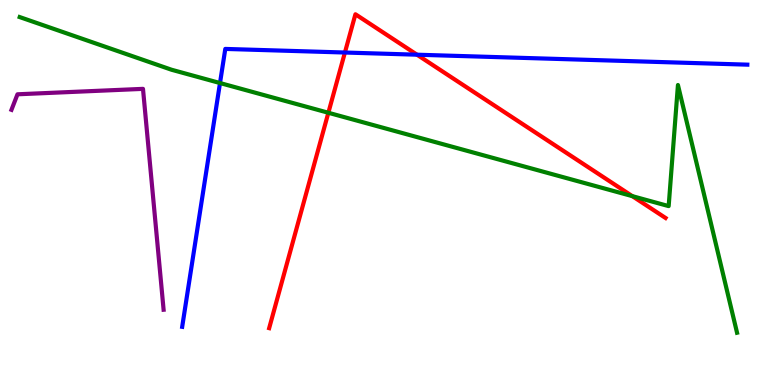[{'lines': ['blue', 'red'], 'intersections': [{'x': 4.45, 'y': 8.64}, {'x': 5.38, 'y': 8.58}]}, {'lines': ['green', 'red'], 'intersections': [{'x': 4.24, 'y': 7.07}, {'x': 8.16, 'y': 4.91}]}, {'lines': ['purple', 'red'], 'intersections': []}, {'lines': ['blue', 'green'], 'intersections': [{'x': 2.84, 'y': 7.84}]}, {'lines': ['blue', 'purple'], 'intersections': []}, {'lines': ['green', 'purple'], 'intersections': []}]